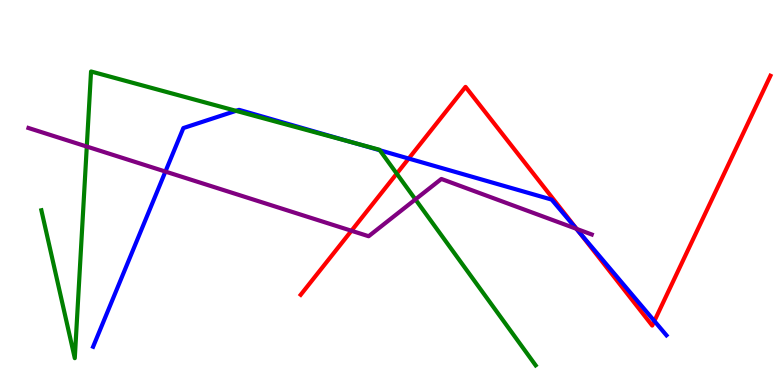[{'lines': ['blue', 'red'], 'intersections': [{'x': 5.27, 'y': 5.88}, {'x': 7.47, 'y': 3.99}, {'x': 8.44, 'y': 1.66}]}, {'lines': ['green', 'red'], 'intersections': [{'x': 5.12, 'y': 5.49}]}, {'lines': ['purple', 'red'], 'intersections': [{'x': 4.53, 'y': 4.01}, {'x': 7.44, 'y': 4.05}]}, {'lines': ['blue', 'green'], 'intersections': [{'x': 3.05, 'y': 7.12}, {'x': 4.57, 'y': 6.29}, {'x': 4.9, 'y': 6.1}]}, {'lines': ['blue', 'purple'], 'intersections': [{'x': 2.13, 'y': 5.54}, {'x': 7.44, 'y': 4.06}]}, {'lines': ['green', 'purple'], 'intersections': [{'x': 1.12, 'y': 6.19}, {'x': 5.36, 'y': 4.82}]}]